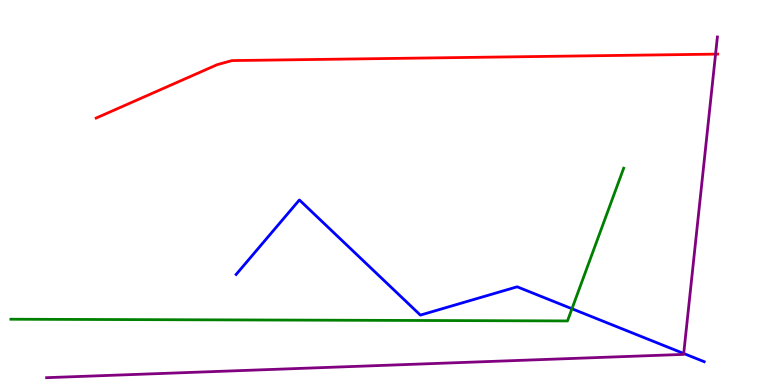[{'lines': ['blue', 'red'], 'intersections': []}, {'lines': ['green', 'red'], 'intersections': []}, {'lines': ['purple', 'red'], 'intersections': [{'x': 9.23, 'y': 8.59}]}, {'lines': ['blue', 'green'], 'intersections': [{'x': 7.38, 'y': 1.98}]}, {'lines': ['blue', 'purple'], 'intersections': [{'x': 8.82, 'y': 0.818}]}, {'lines': ['green', 'purple'], 'intersections': []}]